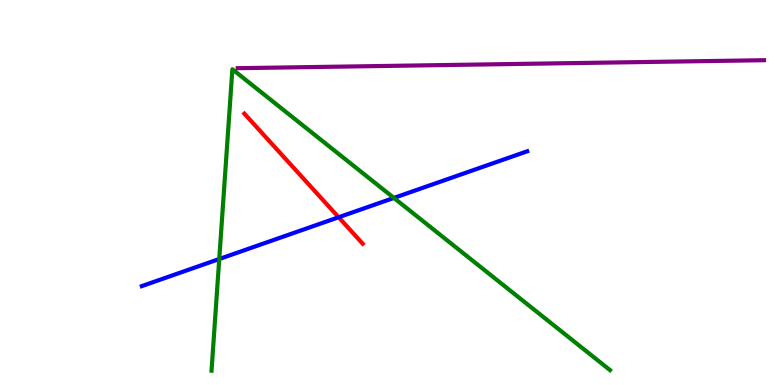[{'lines': ['blue', 'red'], 'intersections': [{'x': 4.37, 'y': 4.36}]}, {'lines': ['green', 'red'], 'intersections': []}, {'lines': ['purple', 'red'], 'intersections': []}, {'lines': ['blue', 'green'], 'intersections': [{'x': 2.83, 'y': 3.27}, {'x': 5.08, 'y': 4.86}]}, {'lines': ['blue', 'purple'], 'intersections': []}, {'lines': ['green', 'purple'], 'intersections': []}]